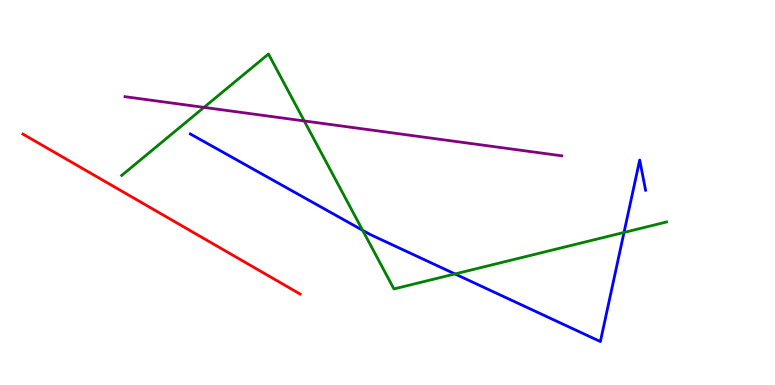[{'lines': ['blue', 'red'], 'intersections': []}, {'lines': ['green', 'red'], 'intersections': []}, {'lines': ['purple', 'red'], 'intersections': []}, {'lines': ['blue', 'green'], 'intersections': [{'x': 4.68, 'y': 4.02}, {'x': 5.87, 'y': 2.88}, {'x': 8.05, 'y': 3.96}]}, {'lines': ['blue', 'purple'], 'intersections': []}, {'lines': ['green', 'purple'], 'intersections': [{'x': 2.63, 'y': 7.21}, {'x': 3.93, 'y': 6.86}]}]